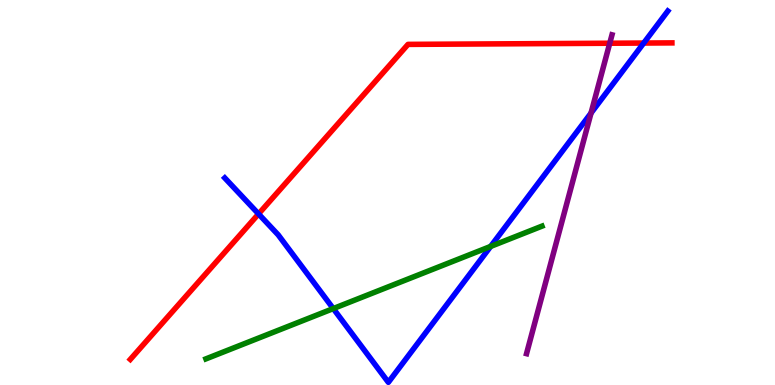[{'lines': ['blue', 'red'], 'intersections': [{'x': 3.34, 'y': 4.44}, {'x': 8.31, 'y': 8.88}]}, {'lines': ['green', 'red'], 'intersections': []}, {'lines': ['purple', 'red'], 'intersections': [{'x': 7.87, 'y': 8.88}]}, {'lines': ['blue', 'green'], 'intersections': [{'x': 4.3, 'y': 1.98}, {'x': 6.33, 'y': 3.6}]}, {'lines': ['blue', 'purple'], 'intersections': [{'x': 7.63, 'y': 7.06}]}, {'lines': ['green', 'purple'], 'intersections': []}]